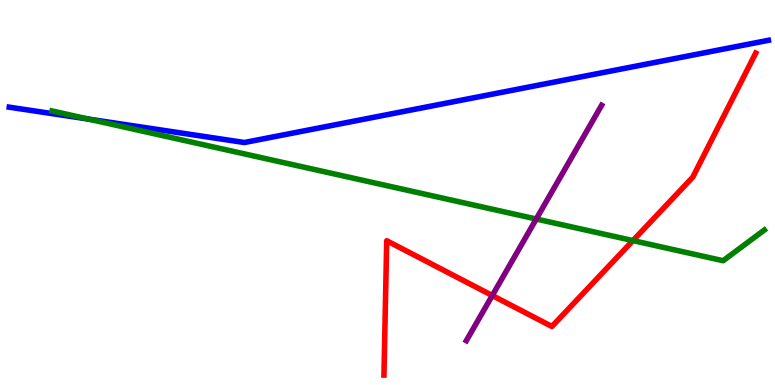[{'lines': ['blue', 'red'], 'intersections': []}, {'lines': ['green', 'red'], 'intersections': [{'x': 8.17, 'y': 3.75}]}, {'lines': ['purple', 'red'], 'intersections': [{'x': 6.35, 'y': 2.32}]}, {'lines': ['blue', 'green'], 'intersections': [{'x': 1.14, 'y': 6.91}]}, {'lines': ['blue', 'purple'], 'intersections': []}, {'lines': ['green', 'purple'], 'intersections': [{'x': 6.92, 'y': 4.31}]}]